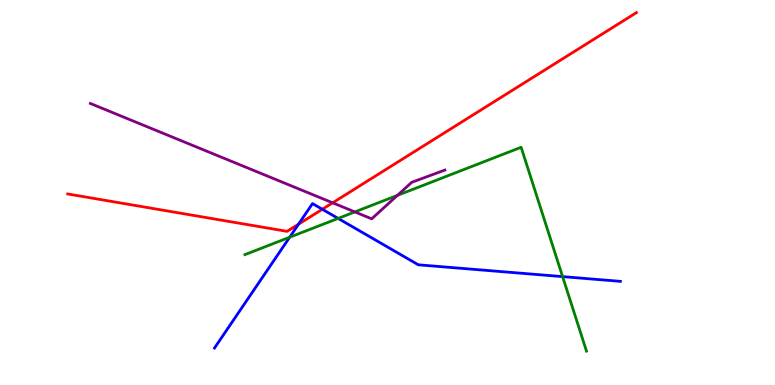[{'lines': ['blue', 'red'], 'intersections': [{'x': 3.85, 'y': 4.18}, {'x': 4.16, 'y': 4.56}]}, {'lines': ['green', 'red'], 'intersections': []}, {'lines': ['purple', 'red'], 'intersections': [{'x': 4.29, 'y': 4.73}]}, {'lines': ['blue', 'green'], 'intersections': [{'x': 3.74, 'y': 3.84}, {'x': 4.36, 'y': 4.33}, {'x': 7.26, 'y': 2.81}]}, {'lines': ['blue', 'purple'], 'intersections': []}, {'lines': ['green', 'purple'], 'intersections': [{'x': 4.58, 'y': 4.5}, {'x': 5.13, 'y': 4.93}]}]